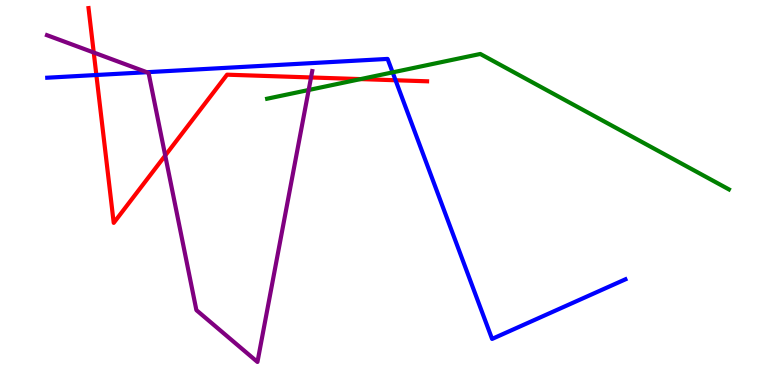[{'lines': ['blue', 'red'], 'intersections': [{'x': 1.24, 'y': 8.05}, {'x': 5.1, 'y': 7.92}]}, {'lines': ['green', 'red'], 'intersections': [{'x': 4.65, 'y': 7.95}]}, {'lines': ['purple', 'red'], 'intersections': [{'x': 1.21, 'y': 8.64}, {'x': 2.13, 'y': 5.96}, {'x': 4.01, 'y': 7.99}]}, {'lines': ['blue', 'green'], 'intersections': [{'x': 5.07, 'y': 8.12}]}, {'lines': ['blue', 'purple'], 'intersections': [{'x': 1.89, 'y': 8.12}]}, {'lines': ['green', 'purple'], 'intersections': [{'x': 3.98, 'y': 7.66}]}]